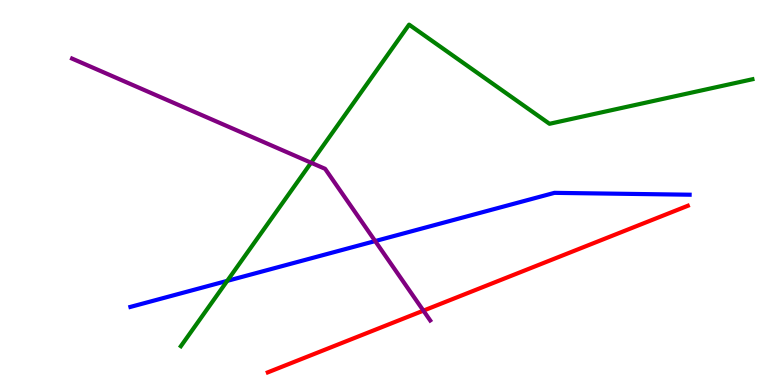[{'lines': ['blue', 'red'], 'intersections': []}, {'lines': ['green', 'red'], 'intersections': []}, {'lines': ['purple', 'red'], 'intersections': [{'x': 5.46, 'y': 1.93}]}, {'lines': ['blue', 'green'], 'intersections': [{'x': 2.93, 'y': 2.7}]}, {'lines': ['blue', 'purple'], 'intersections': [{'x': 4.84, 'y': 3.74}]}, {'lines': ['green', 'purple'], 'intersections': [{'x': 4.01, 'y': 5.77}]}]